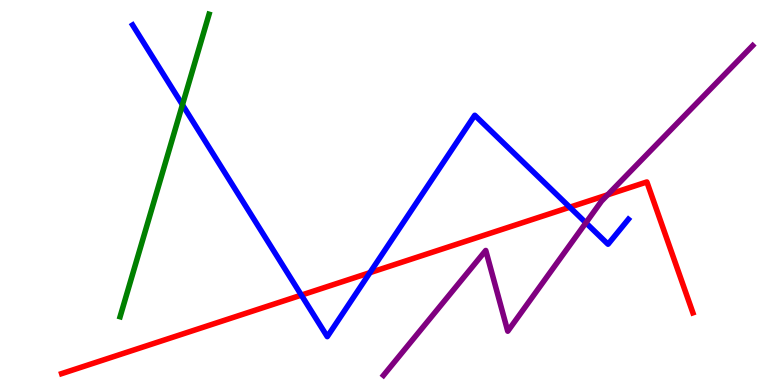[{'lines': ['blue', 'red'], 'intersections': [{'x': 3.89, 'y': 2.33}, {'x': 4.77, 'y': 2.92}, {'x': 7.35, 'y': 4.62}]}, {'lines': ['green', 'red'], 'intersections': []}, {'lines': ['purple', 'red'], 'intersections': [{'x': 7.84, 'y': 4.94}]}, {'lines': ['blue', 'green'], 'intersections': [{'x': 2.35, 'y': 7.28}]}, {'lines': ['blue', 'purple'], 'intersections': [{'x': 7.56, 'y': 4.21}]}, {'lines': ['green', 'purple'], 'intersections': []}]